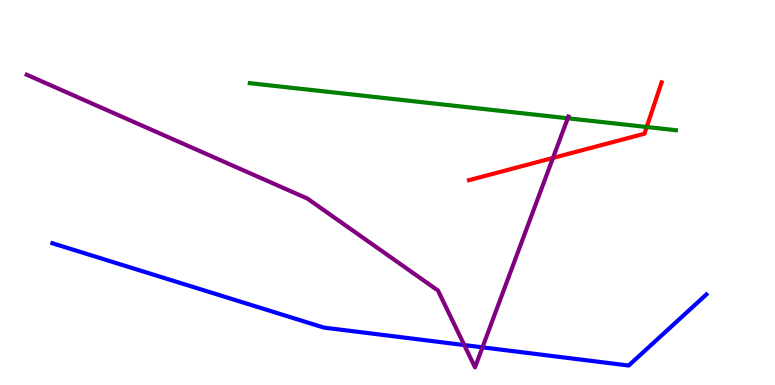[{'lines': ['blue', 'red'], 'intersections': []}, {'lines': ['green', 'red'], 'intersections': [{'x': 8.34, 'y': 6.7}]}, {'lines': ['purple', 'red'], 'intersections': [{'x': 7.14, 'y': 5.9}]}, {'lines': ['blue', 'green'], 'intersections': []}, {'lines': ['blue', 'purple'], 'intersections': [{'x': 5.99, 'y': 1.04}, {'x': 6.23, 'y': 0.978}]}, {'lines': ['green', 'purple'], 'intersections': [{'x': 7.33, 'y': 6.93}]}]